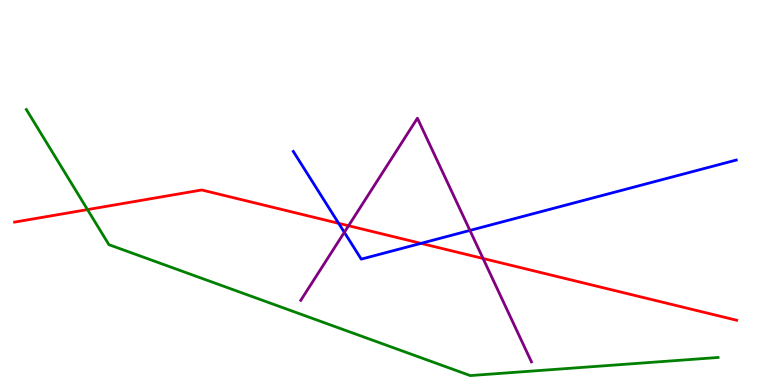[{'lines': ['blue', 'red'], 'intersections': [{'x': 4.37, 'y': 4.2}, {'x': 5.43, 'y': 3.68}]}, {'lines': ['green', 'red'], 'intersections': [{'x': 1.13, 'y': 4.56}]}, {'lines': ['purple', 'red'], 'intersections': [{'x': 4.5, 'y': 4.14}, {'x': 6.23, 'y': 3.29}]}, {'lines': ['blue', 'green'], 'intersections': []}, {'lines': ['blue', 'purple'], 'intersections': [{'x': 4.44, 'y': 3.97}, {'x': 6.06, 'y': 4.01}]}, {'lines': ['green', 'purple'], 'intersections': []}]